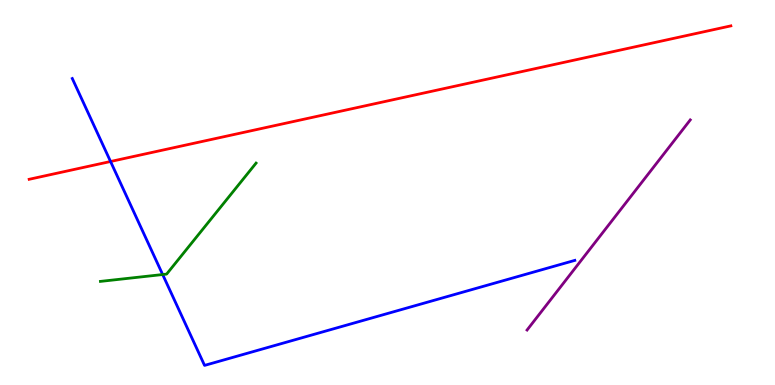[{'lines': ['blue', 'red'], 'intersections': [{'x': 1.43, 'y': 5.81}]}, {'lines': ['green', 'red'], 'intersections': []}, {'lines': ['purple', 'red'], 'intersections': []}, {'lines': ['blue', 'green'], 'intersections': [{'x': 2.1, 'y': 2.87}]}, {'lines': ['blue', 'purple'], 'intersections': []}, {'lines': ['green', 'purple'], 'intersections': []}]